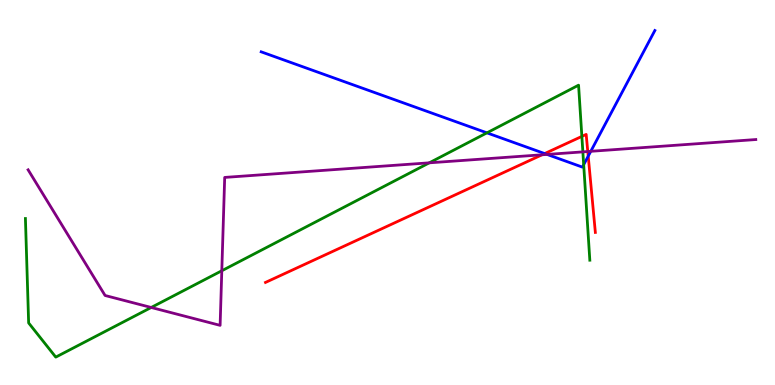[{'lines': ['blue', 'red'], 'intersections': [{'x': 7.03, 'y': 6.01}, {'x': 7.59, 'y': 5.94}]}, {'lines': ['green', 'red'], 'intersections': [{'x': 7.51, 'y': 6.46}]}, {'lines': ['purple', 'red'], 'intersections': [{'x': 6.99, 'y': 5.98}, {'x': 7.58, 'y': 6.06}]}, {'lines': ['blue', 'green'], 'intersections': [{'x': 6.28, 'y': 6.55}, {'x': 7.53, 'y': 5.72}]}, {'lines': ['blue', 'purple'], 'intersections': [{'x': 7.06, 'y': 5.99}, {'x': 7.62, 'y': 6.07}]}, {'lines': ['green', 'purple'], 'intersections': [{'x': 1.95, 'y': 2.01}, {'x': 2.86, 'y': 2.97}, {'x': 5.54, 'y': 5.77}, {'x': 7.52, 'y': 6.06}]}]